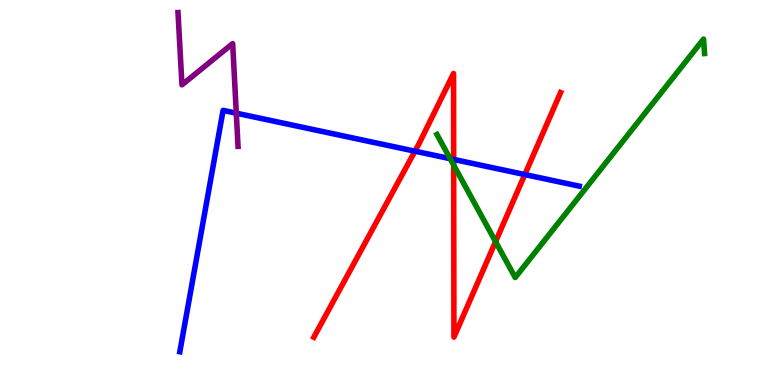[{'lines': ['blue', 'red'], 'intersections': [{'x': 5.35, 'y': 6.07}, {'x': 5.85, 'y': 5.86}, {'x': 6.77, 'y': 5.47}]}, {'lines': ['green', 'red'], 'intersections': [{'x': 5.85, 'y': 5.71}, {'x': 6.39, 'y': 3.72}]}, {'lines': ['purple', 'red'], 'intersections': []}, {'lines': ['blue', 'green'], 'intersections': [{'x': 5.81, 'y': 5.88}]}, {'lines': ['blue', 'purple'], 'intersections': [{'x': 3.05, 'y': 7.06}]}, {'lines': ['green', 'purple'], 'intersections': []}]